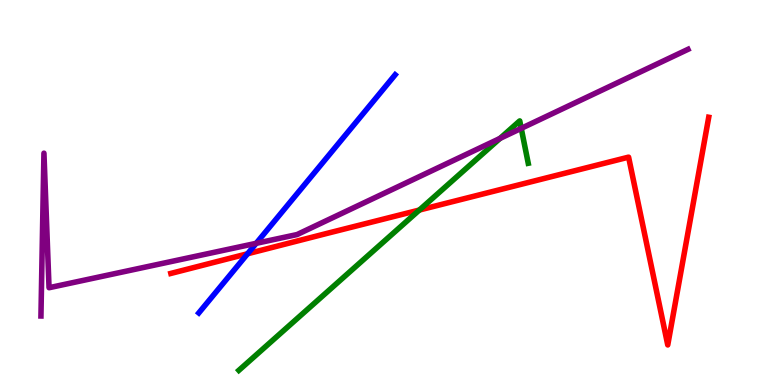[{'lines': ['blue', 'red'], 'intersections': [{'x': 3.19, 'y': 3.41}]}, {'lines': ['green', 'red'], 'intersections': [{'x': 5.41, 'y': 4.54}]}, {'lines': ['purple', 'red'], 'intersections': []}, {'lines': ['blue', 'green'], 'intersections': []}, {'lines': ['blue', 'purple'], 'intersections': [{'x': 3.31, 'y': 3.68}]}, {'lines': ['green', 'purple'], 'intersections': [{'x': 6.45, 'y': 6.41}, {'x': 6.73, 'y': 6.67}]}]